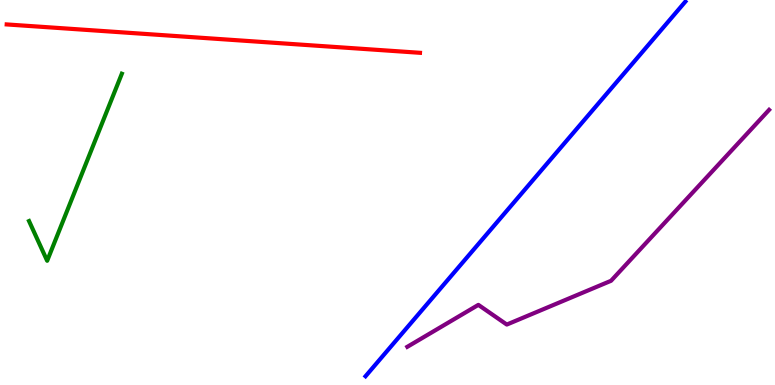[{'lines': ['blue', 'red'], 'intersections': []}, {'lines': ['green', 'red'], 'intersections': []}, {'lines': ['purple', 'red'], 'intersections': []}, {'lines': ['blue', 'green'], 'intersections': []}, {'lines': ['blue', 'purple'], 'intersections': []}, {'lines': ['green', 'purple'], 'intersections': []}]